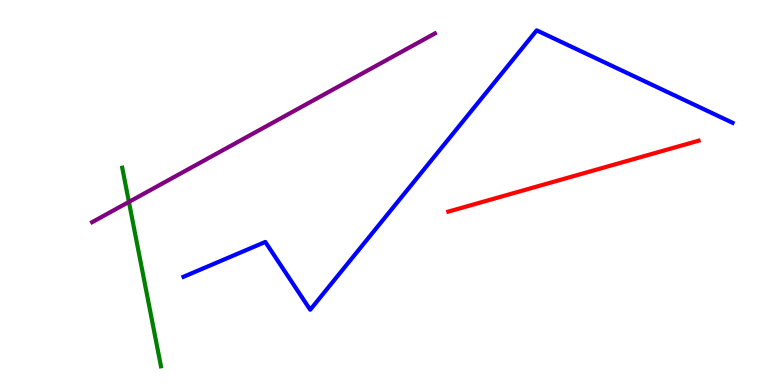[{'lines': ['blue', 'red'], 'intersections': []}, {'lines': ['green', 'red'], 'intersections': []}, {'lines': ['purple', 'red'], 'intersections': []}, {'lines': ['blue', 'green'], 'intersections': []}, {'lines': ['blue', 'purple'], 'intersections': []}, {'lines': ['green', 'purple'], 'intersections': [{'x': 1.66, 'y': 4.76}]}]